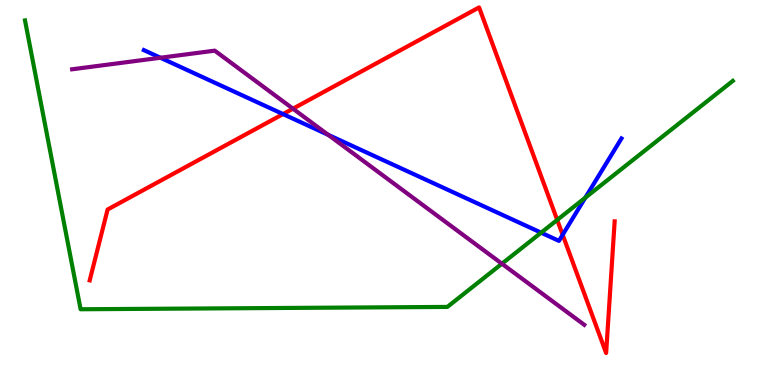[{'lines': ['blue', 'red'], 'intersections': [{'x': 3.65, 'y': 7.04}, {'x': 7.26, 'y': 3.9}]}, {'lines': ['green', 'red'], 'intersections': [{'x': 7.19, 'y': 4.29}]}, {'lines': ['purple', 'red'], 'intersections': [{'x': 3.78, 'y': 7.18}]}, {'lines': ['blue', 'green'], 'intersections': [{'x': 6.98, 'y': 3.96}, {'x': 7.55, 'y': 4.86}]}, {'lines': ['blue', 'purple'], 'intersections': [{'x': 2.07, 'y': 8.5}, {'x': 4.23, 'y': 6.5}]}, {'lines': ['green', 'purple'], 'intersections': [{'x': 6.48, 'y': 3.15}]}]